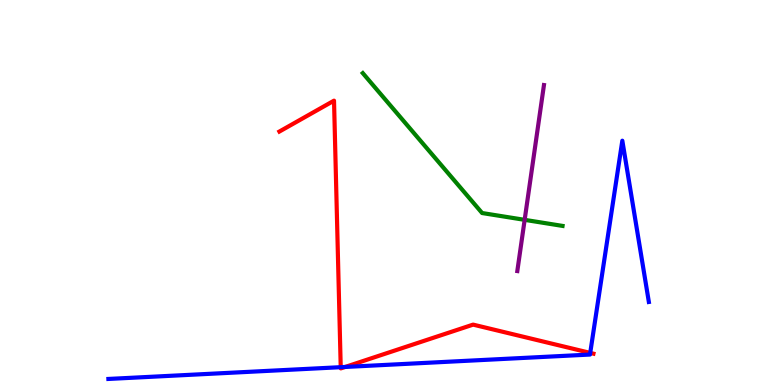[{'lines': ['blue', 'red'], 'intersections': [{'x': 4.4, 'y': 0.463}, {'x': 4.45, 'y': 0.469}, {'x': 7.62, 'y': 0.834}]}, {'lines': ['green', 'red'], 'intersections': []}, {'lines': ['purple', 'red'], 'intersections': []}, {'lines': ['blue', 'green'], 'intersections': []}, {'lines': ['blue', 'purple'], 'intersections': []}, {'lines': ['green', 'purple'], 'intersections': [{'x': 6.77, 'y': 4.29}]}]